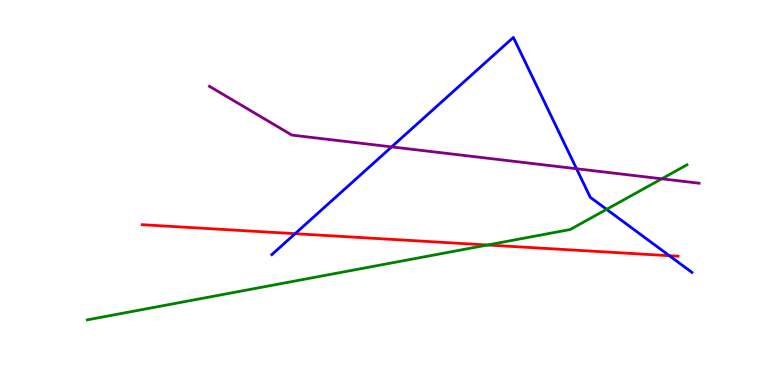[{'lines': ['blue', 'red'], 'intersections': [{'x': 3.81, 'y': 3.93}, {'x': 8.64, 'y': 3.36}]}, {'lines': ['green', 'red'], 'intersections': [{'x': 6.29, 'y': 3.64}]}, {'lines': ['purple', 'red'], 'intersections': []}, {'lines': ['blue', 'green'], 'intersections': [{'x': 7.83, 'y': 4.56}]}, {'lines': ['blue', 'purple'], 'intersections': [{'x': 5.05, 'y': 6.18}, {'x': 7.44, 'y': 5.62}]}, {'lines': ['green', 'purple'], 'intersections': [{'x': 8.54, 'y': 5.36}]}]